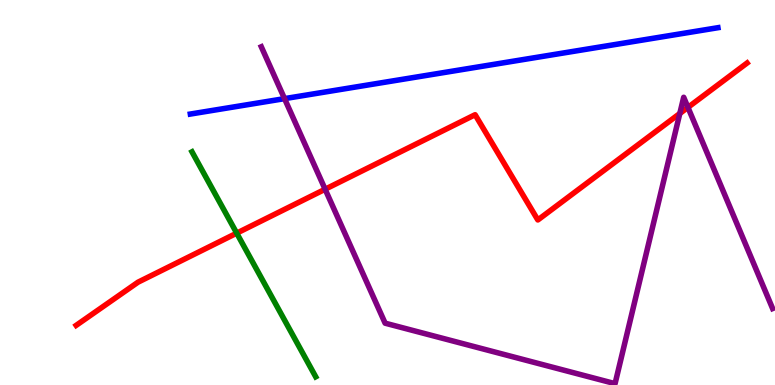[{'lines': ['blue', 'red'], 'intersections': []}, {'lines': ['green', 'red'], 'intersections': [{'x': 3.05, 'y': 3.94}]}, {'lines': ['purple', 'red'], 'intersections': [{'x': 4.2, 'y': 5.08}, {'x': 8.77, 'y': 7.05}, {'x': 8.88, 'y': 7.21}]}, {'lines': ['blue', 'green'], 'intersections': []}, {'lines': ['blue', 'purple'], 'intersections': [{'x': 3.67, 'y': 7.44}]}, {'lines': ['green', 'purple'], 'intersections': []}]